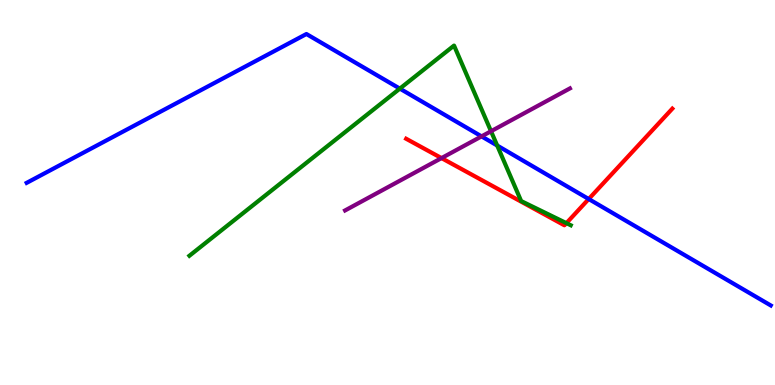[{'lines': ['blue', 'red'], 'intersections': [{'x': 7.6, 'y': 4.83}]}, {'lines': ['green', 'red'], 'intersections': [{'x': 7.31, 'y': 4.2}]}, {'lines': ['purple', 'red'], 'intersections': [{'x': 5.7, 'y': 5.89}]}, {'lines': ['blue', 'green'], 'intersections': [{'x': 5.16, 'y': 7.7}, {'x': 6.42, 'y': 6.22}]}, {'lines': ['blue', 'purple'], 'intersections': [{'x': 6.21, 'y': 6.46}]}, {'lines': ['green', 'purple'], 'intersections': [{'x': 6.34, 'y': 6.59}]}]